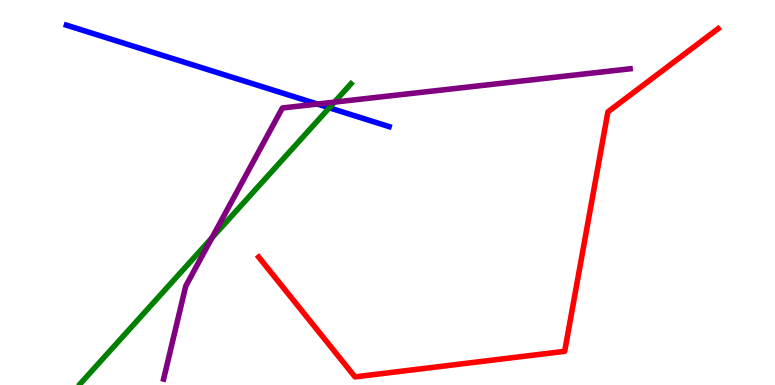[{'lines': ['blue', 'red'], 'intersections': []}, {'lines': ['green', 'red'], 'intersections': []}, {'lines': ['purple', 'red'], 'intersections': []}, {'lines': ['blue', 'green'], 'intersections': [{'x': 4.25, 'y': 7.2}]}, {'lines': ['blue', 'purple'], 'intersections': [{'x': 4.09, 'y': 7.3}]}, {'lines': ['green', 'purple'], 'intersections': [{'x': 2.73, 'y': 3.82}, {'x': 4.32, 'y': 7.35}]}]